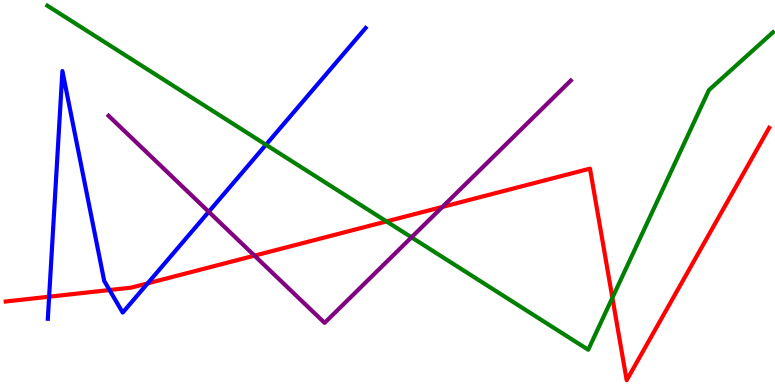[{'lines': ['blue', 'red'], 'intersections': [{'x': 0.634, 'y': 2.29}, {'x': 1.41, 'y': 2.47}, {'x': 1.91, 'y': 2.64}]}, {'lines': ['green', 'red'], 'intersections': [{'x': 4.99, 'y': 4.25}, {'x': 7.9, 'y': 2.27}]}, {'lines': ['purple', 'red'], 'intersections': [{'x': 3.28, 'y': 3.36}, {'x': 5.71, 'y': 4.63}]}, {'lines': ['blue', 'green'], 'intersections': [{'x': 3.43, 'y': 6.24}]}, {'lines': ['blue', 'purple'], 'intersections': [{'x': 2.69, 'y': 4.5}]}, {'lines': ['green', 'purple'], 'intersections': [{'x': 5.31, 'y': 3.84}]}]